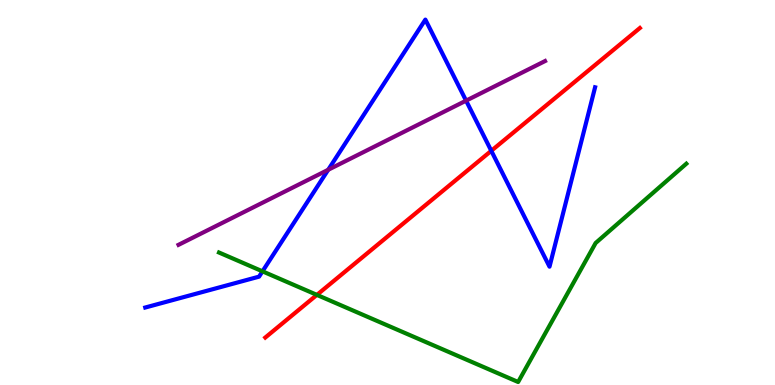[{'lines': ['blue', 'red'], 'intersections': [{'x': 6.34, 'y': 6.08}]}, {'lines': ['green', 'red'], 'intersections': [{'x': 4.09, 'y': 2.34}]}, {'lines': ['purple', 'red'], 'intersections': []}, {'lines': ['blue', 'green'], 'intersections': [{'x': 3.39, 'y': 2.95}]}, {'lines': ['blue', 'purple'], 'intersections': [{'x': 4.23, 'y': 5.59}, {'x': 6.01, 'y': 7.39}]}, {'lines': ['green', 'purple'], 'intersections': []}]